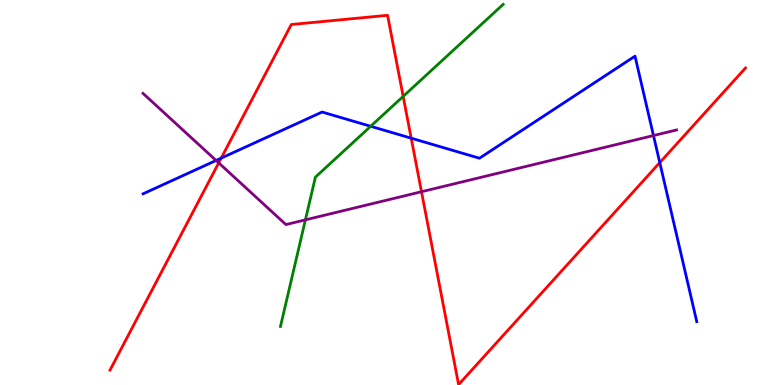[{'lines': ['blue', 'red'], 'intersections': [{'x': 2.85, 'y': 5.89}, {'x': 5.31, 'y': 6.41}, {'x': 8.51, 'y': 5.78}]}, {'lines': ['green', 'red'], 'intersections': [{'x': 5.2, 'y': 7.5}]}, {'lines': ['purple', 'red'], 'intersections': [{'x': 2.82, 'y': 5.77}, {'x': 5.44, 'y': 5.02}]}, {'lines': ['blue', 'green'], 'intersections': [{'x': 4.78, 'y': 6.72}]}, {'lines': ['blue', 'purple'], 'intersections': [{'x': 2.79, 'y': 5.83}, {'x': 8.43, 'y': 6.48}]}, {'lines': ['green', 'purple'], 'intersections': [{'x': 3.94, 'y': 4.29}]}]